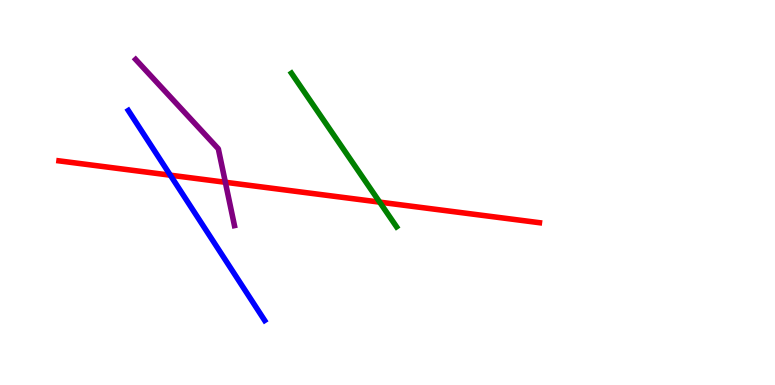[{'lines': ['blue', 'red'], 'intersections': [{'x': 2.2, 'y': 5.45}]}, {'lines': ['green', 'red'], 'intersections': [{'x': 4.9, 'y': 4.75}]}, {'lines': ['purple', 'red'], 'intersections': [{'x': 2.91, 'y': 5.27}]}, {'lines': ['blue', 'green'], 'intersections': []}, {'lines': ['blue', 'purple'], 'intersections': []}, {'lines': ['green', 'purple'], 'intersections': []}]